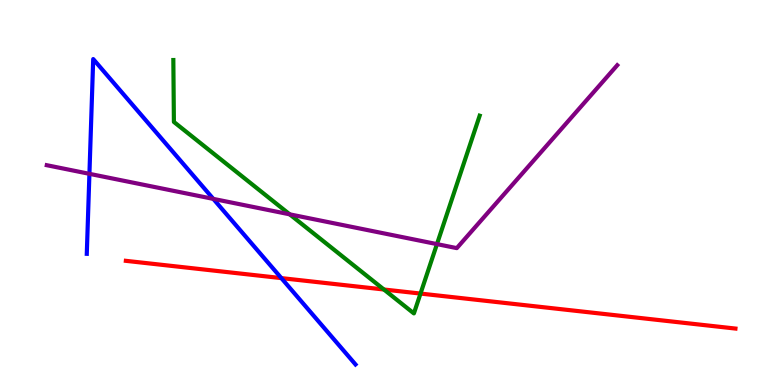[{'lines': ['blue', 'red'], 'intersections': [{'x': 3.63, 'y': 2.78}]}, {'lines': ['green', 'red'], 'intersections': [{'x': 4.95, 'y': 2.48}, {'x': 5.43, 'y': 2.37}]}, {'lines': ['purple', 'red'], 'intersections': []}, {'lines': ['blue', 'green'], 'intersections': []}, {'lines': ['blue', 'purple'], 'intersections': [{'x': 1.15, 'y': 5.48}, {'x': 2.75, 'y': 4.83}]}, {'lines': ['green', 'purple'], 'intersections': [{'x': 3.74, 'y': 4.43}, {'x': 5.64, 'y': 3.66}]}]